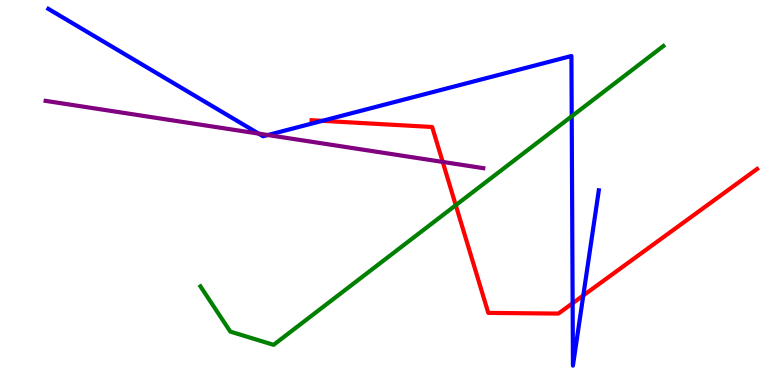[{'lines': ['blue', 'red'], 'intersections': [{'x': 4.16, 'y': 6.86}, {'x': 7.39, 'y': 2.12}, {'x': 7.53, 'y': 2.33}]}, {'lines': ['green', 'red'], 'intersections': [{'x': 5.88, 'y': 4.67}]}, {'lines': ['purple', 'red'], 'intersections': [{'x': 5.71, 'y': 5.79}]}, {'lines': ['blue', 'green'], 'intersections': [{'x': 7.38, 'y': 6.98}]}, {'lines': ['blue', 'purple'], 'intersections': [{'x': 3.34, 'y': 6.53}, {'x': 3.46, 'y': 6.49}]}, {'lines': ['green', 'purple'], 'intersections': []}]